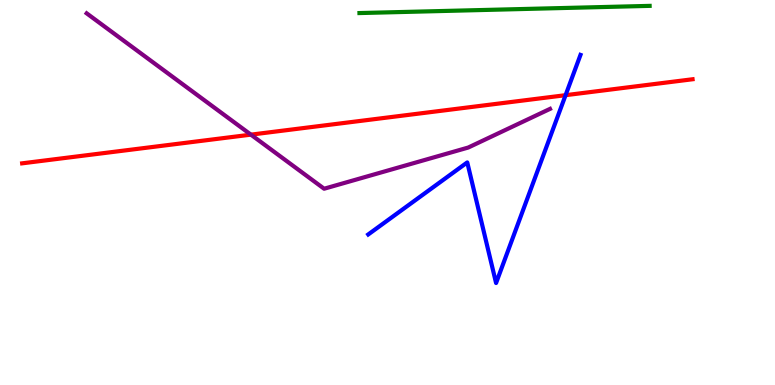[{'lines': ['blue', 'red'], 'intersections': [{'x': 7.3, 'y': 7.53}]}, {'lines': ['green', 'red'], 'intersections': []}, {'lines': ['purple', 'red'], 'intersections': [{'x': 3.24, 'y': 6.5}]}, {'lines': ['blue', 'green'], 'intersections': []}, {'lines': ['blue', 'purple'], 'intersections': []}, {'lines': ['green', 'purple'], 'intersections': []}]